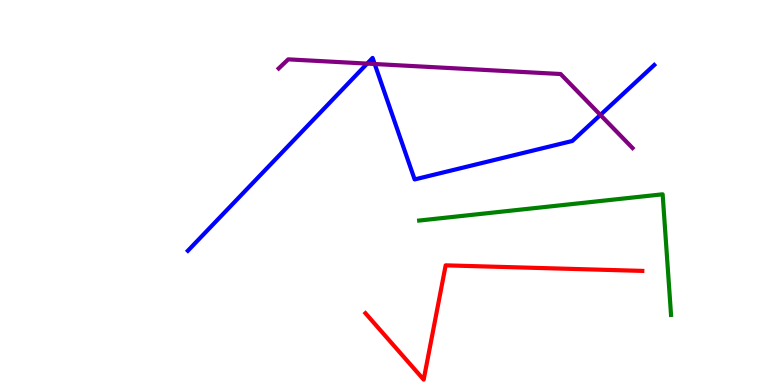[{'lines': ['blue', 'red'], 'intersections': []}, {'lines': ['green', 'red'], 'intersections': []}, {'lines': ['purple', 'red'], 'intersections': []}, {'lines': ['blue', 'green'], 'intersections': []}, {'lines': ['blue', 'purple'], 'intersections': [{'x': 4.74, 'y': 8.35}, {'x': 4.83, 'y': 8.34}, {'x': 7.75, 'y': 7.01}]}, {'lines': ['green', 'purple'], 'intersections': []}]